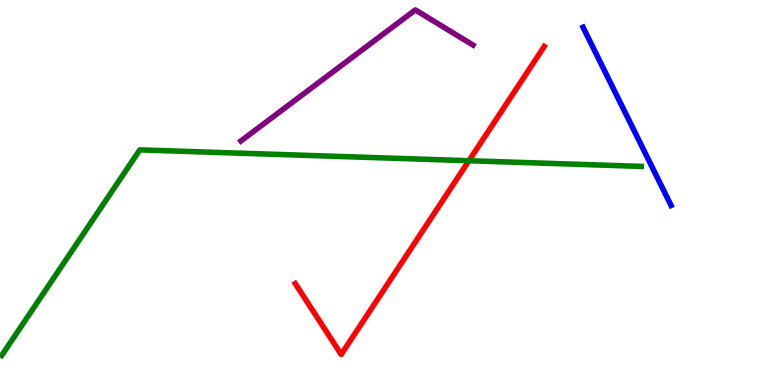[{'lines': ['blue', 'red'], 'intersections': []}, {'lines': ['green', 'red'], 'intersections': [{'x': 6.05, 'y': 5.83}]}, {'lines': ['purple', 'red'], 'intersections': []}, {'lines': ['blue', 'green'], 'intersections': []}, {'lines': ['blue', 'purple'], 'intersections': []}, {'lines': ['green', 'purple'], 'intersections': []}]